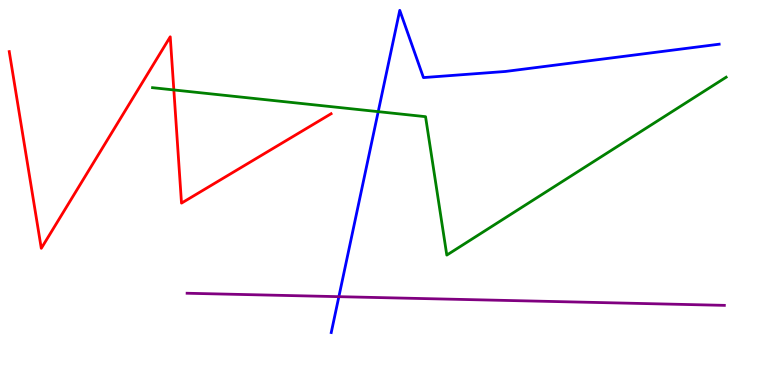[{'lines': ['blue', 'red'], 'intersections': []}, {'lines': ['green', 'red'], 'intersections': [{'x': 2.24, 'y': 7.66}]}, {'lines': ['purple', 'red'], 'intersections': []}, {'lines': ['blue', 'green'], 'intersections': [{'x': 4.88, 'y': 7.1}]}, {'lines': ['blue', 'purple'], 'intersections': [{'x': 4.37, 'y': 2.29}]}, {'lines': ['green', 'purple'], 'intersections': []}]